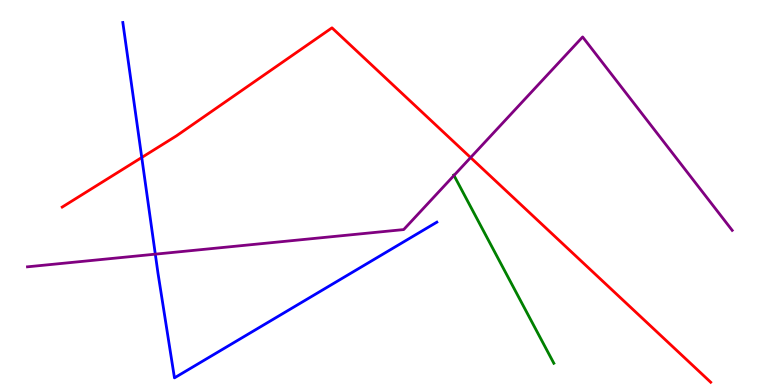[{'lines': ['blue', 'red'], 'intersections': [{'x': 1.83, 'y': 5.91}]}, {'lines': ['green', 'red'], 'intersections': []}, {'lines': ['purple', 'red'], 'intersections': [{'x': 6.07, 'y': 5.91}]}, {'lines': ['blue', 'green'], 'intersections': []}, {'lines': ['blue', 'purple'], 'intersections': [{'x': 2.0, 'y': 3.4}]}, {'lines': ['green', 'purple'], 'intersections': [{'x': 5.86, 'y': 5.44}]}]